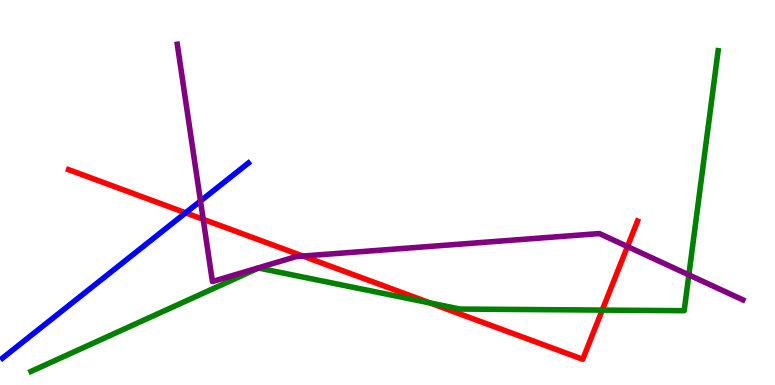[{'lines': ['blue', 'red'], 'intersections': [{'x': 2.4, 'y': 4.47}]}, {'lines': ['green', 'red'], 'intersections': [{'x': 5.55, 'y': 2.13}, {'x': 7.77, 'y': 1.95}]}, {'lines': ['purple', 'red'], 'intersections': [{'x': 2.62, 'y': 4.3}, {'x': 3.91, 'y': 3.35}, {'x': 8.1, 'y': 3.6}]}, {'lines': ['blue', 'green'], 'intersections': []}, {'lines': ['blue', 'purple'], 'intersections': [{'x': 2.59, 'y': 4.78}]}, {'lines': ['green', 'purple'], 'intersections': [{'x': 8.89, 'y': 2.86}]}]